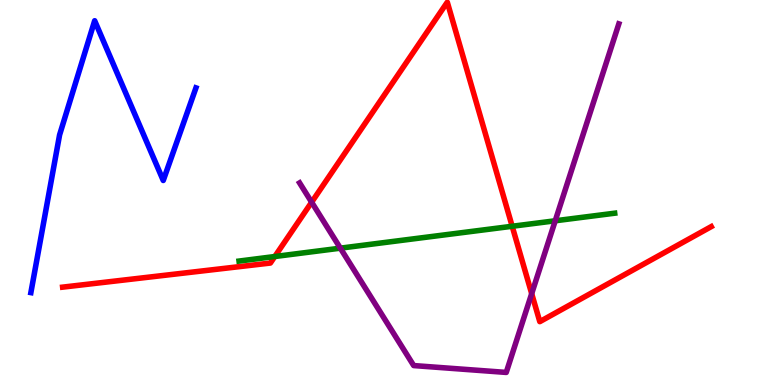[{'lines': ['blue', 'red'], 'intersections': []}, {'lines': ['green', 'red'], 'intersections': [{'x': 3.55, 'y': 3.34}, {'x': 6.61, 'y': 4.12}]}, {'lines': ['purple', 'red'], 'intersections': [{'x': 4.02, 'y': 4.75}, {'x': 6.86, 'y': 2.37}]}, {'lines': ['blue', 'green'], 'intersections': []}, {'lines': ['blue', 'purple'], 'intersections': []}, {'lines': ['green', 'purple'], 'intersections': [{'x': 4.39, 'y': 3.55}, {'x': 7.16, 'y': 4.27}]}]